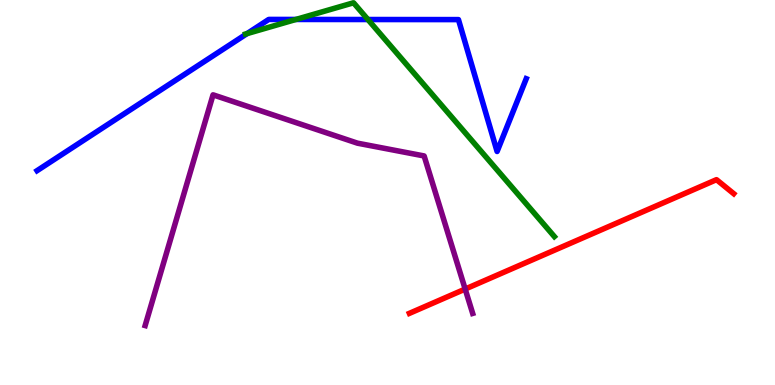[{'lines': ['blue', 'red'], 'intersections': []}, {'lines': ['green', 'red'], 'intersections': []}, {'lines': ['purple', 'red'], 'intersections': [{'x': 6.0, 'y': 2.49}]}, {'lines': ['blue', 'green'], 'intersections': [{'x': 3.19, 'y': 9.13}, {'x': 3.82, 'y': 9.49}, {'x': 4.75, 'y': 9.49}]}, {'lines': ['blue', 'purple'], 'intersections': []}, {'lines': ['green', 'purple'], 'intersections': []}]